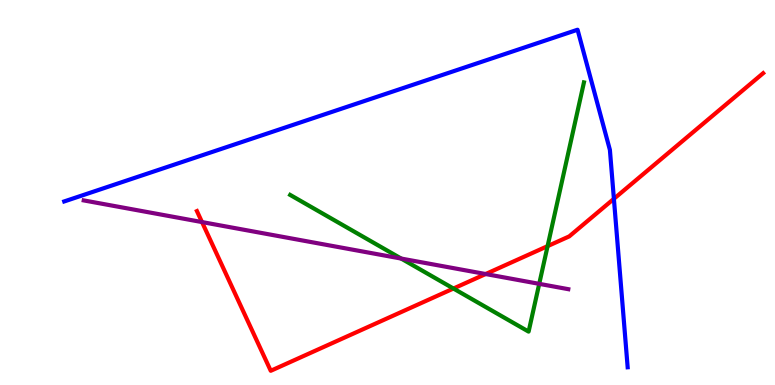[{'lines': ['blue', 'red'], 'intersections': [{'x': 7.92, 'y': 4.84}]}, {'lines': ['green', 'red'], 'intersections': [{'x': 5.85, 'y': 2.51}, {'x': 7.07, 'y': 3.61}]}, {'lines': ['purple', 'red'], 'intersections': [{'x': 2.61, 'y': 4.23}, {'x': 6.27, 'y': 2.88}]}, {'lines': ['blue', 'green'], 'intersections': []}, {'lines': ['blue', 'purple'], 'intersections': []}, {'lines': ['green', 'purple'], 'intersections': [{'x': 5.18, 'y': 3.28}, {'x': 6.96, 'y': 2.63}]}]